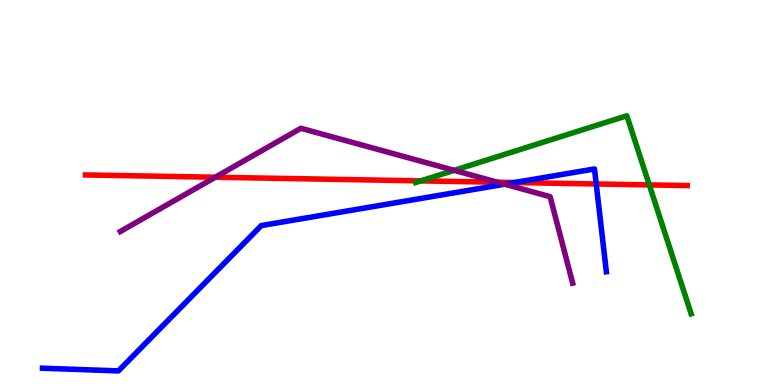[{'lines': ['blue', 'red'], 'intersections': [{'x': 6.64, 'y': 5.26}, {'x': 7.69, 'y': 5.22}]}, {'lines': ['green', 'red'], 'intersections': [{'x': 5.43, 'y': 5.3}, {'x': 8.38, 'y': 5.2}]}, {'lines': ['purple', 'red'], 'intersections': [{'x': 2.78, 'y': 5.4}, {'x': 6.42, 'y': 5.27}]}, {'lines': ['blue', 'green'], 'intersections': []}, {'lines': ['blue', 'purple'], 'intersections': [{'x': 6.51, 'y': 5.22}]}, {'lines': ['green', 'purple'], 'intersections': [{'x': 5.86, 'y': 5.58}]}]